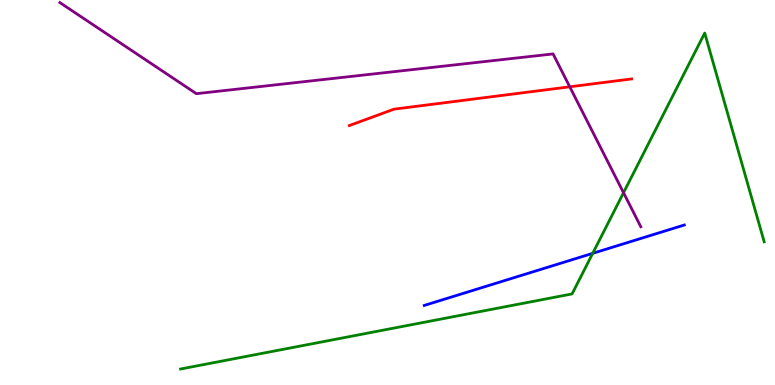[{'lines': ['blue', 'red'], 'intersections': []}, {'lines': ['green', 'red'], 'intersections': []}, {'lines': ['purple', 'red'], 'intersections': [{'x': 7.35, 'y': 7.75}]}, {'lines': ['blue', 'green'], 'intersections': [{'x': 7.65, 'y': 3.42}]}, {'lines': ['blue', 'purple'], 'intersections': []}, {'lines': ['green', 'purple'], 'intersections': [{'x': 8.05, 'y': 4.99}]}]